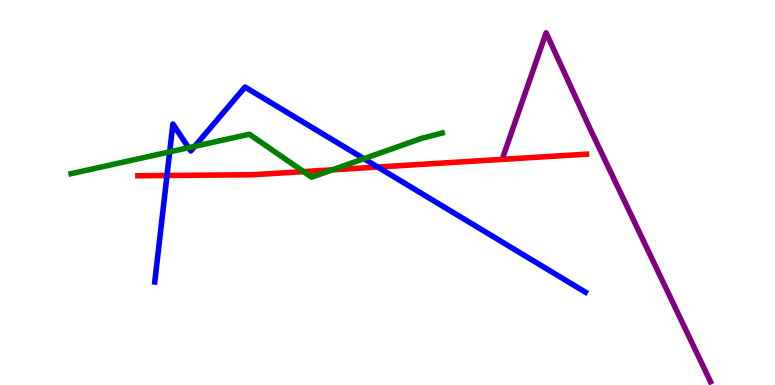[{'lines': ['blue', 'red'], 'intersections': [{'x': 2.15, 'y': 5.44}, {'x': 4.87, 'y': 5.66}]}, {'lines': ['green', 'red'], 'intersections': [{'x': 3.92, 'y': 5.54}, {'x': 4.29, 'y': 5.59}]}, {'lines': ['purple', 'red'], 'intersections': []}, {'lines': ['blue', 'green'], 'intersections': [{'x': 2.19, 'y': 6.06}, {'x': 2.43, 'y': 6.16}, {'x': 2.51, 'y': 6.2}, {'x': 4.7, 'y': 5.88}]}, {'lines': ['blue', 'purple'], 'intersections': []}, {'lines': ['green', 'purple'], 'intersections': []}]